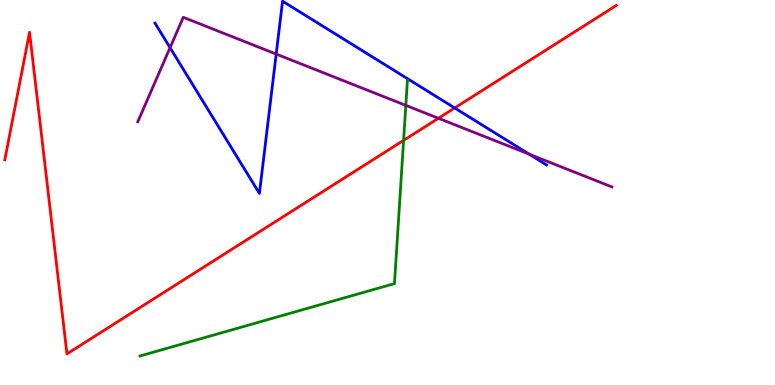[{'lines': ['blue', 'red'], 'intersections': [{'x': 5.87, 'y': 7.2}]}, {'lines': ['green', 'red'], 'intersections': [{'x': 5.21, 'y': 6.35}]}, {'lines': ['purple', 'red'], 'intersections': [{'x': 5.66, 'y': 6.93}]}, {'lines': ['blue', 'green'], 'intersections': []}, {'lines': ['blue', 'purple'], 'intersections': [{'x': 2.19, 'y': 8.76}, {'x': 3.56, 'y': 8.6}, {'x': 6.83, 'y': 5.99}]}, {'lines': ['green', 'purple'], 'intersections': [{'x': 5.24, 'y': 7.26}]}]